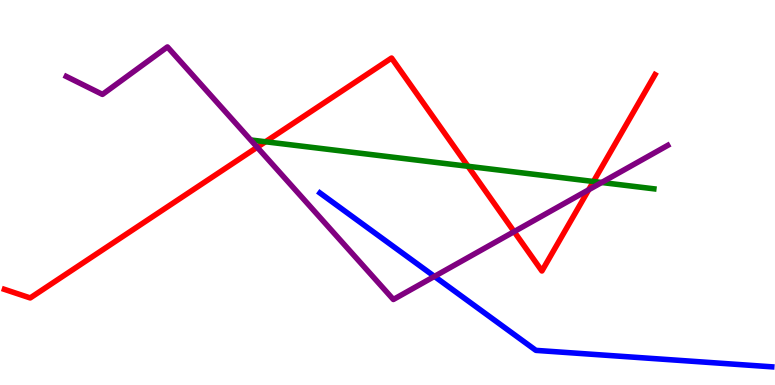[{'lines': ['blue', 'red'], 'intersections': []}, {'lines': ['green', 'red'], 'intersections': [{'x': 3.43, 'y': 6.32}, {'x': 6.04, 'y': 5.68}, {'x': 7.66, 'y': 5.29}]}, {'lines': ['purple', 'red'], 'intersections': [{'x': 3.32, 'y': 6.18}, {'x': 6.63, 'y': 3.98}, {'x': 7.6, 'y': 5.07}]}, {'lines': ['blue', 'green'], 'intersections': []}, {'lines': ['blue', 'purple'], 'intersections': [{'x': 5.61, 'y': 2.82}]}, {'lines': ['green', 'purple'], 'intersections': [{'x': 7.76, 'y': 5.26}]}]